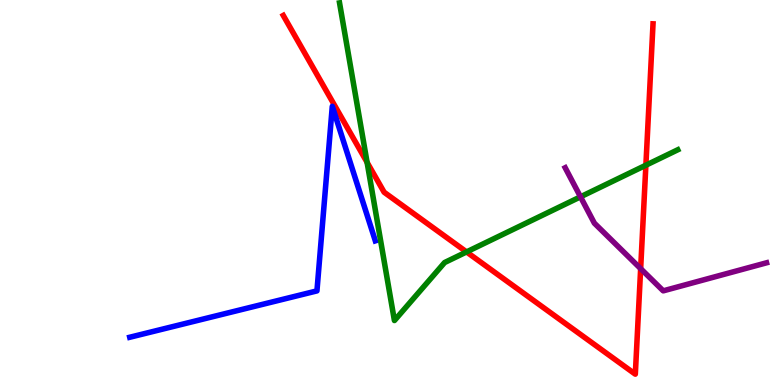[{'lines': ['blue', 'red'], 'intersections': []}, {'lines': ['green', 'red'], 'intersections': [{'x': 4.74, 'y': 5.78}, {'x': 6.02, 'y': 3.46}, {'x': 8.33, 'y': 5.71}]}, {'lines': ['purple', 'red'], 'intersections': [{'x': 8.27, 'y': 3.02}]}, {'lines': ['blue', 'green'], 'intersections': []}, {'lines': ['blue', 'purple'], 'intersections': []}, {'lines': ['green', 'purple'], 'intersections': [{'x': 7.49, 'y': 4.89}]}]